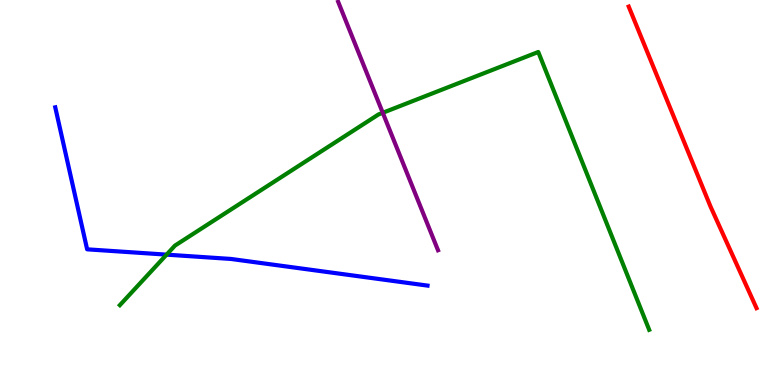[{'lines': ['blue', 'red'], 'intersections': []}, {'lines': ['green', 'red'], 'intersections': []}, {'lines': ['purple', 'red'], 'intersections': []}, {'lines': ['blue', 'green'], 'intersections': [{'x': 2.15, 'y': 3.39}]}, {'lines': ['blue', 'purple'], 'intersections': []}, {'lines': ['green', 'purple'], 'intersections': [{'x': 4.94, 'y': 7.07}]}]